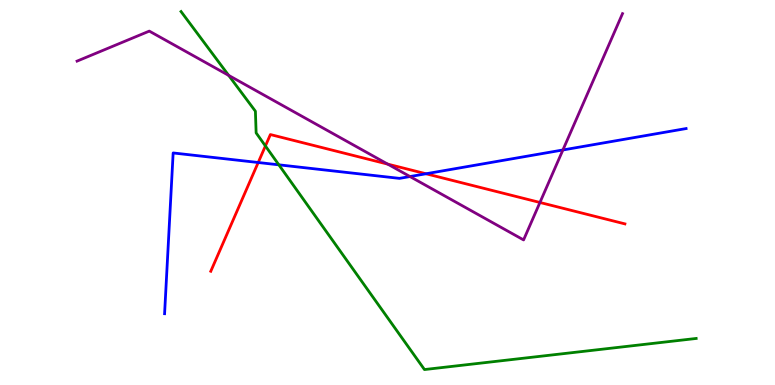[{'lines': ['blue', 'red'], 'intersections': [{'x': 3.33, 'y': 5.78}, {'x': 5.5, 'y': 5.49}]}, {'lines': ['green', 'red'], 'intersections': [{'x': 3.42, 'y': 6.21}]}, {'lines': ['purple', 'red'], 'intersections': [{'x': 5.0, 'y': 5.74}, {'x': 6.97, 'y': 4.74}]}, {'lines': ['blue', 'green'], 'intersections': [{'x': 3.6, 'y': 5.72}]}, {'lines': ['blue', 'purple'], 'intersections': [{'x': 5.29, 'y': 5.41}, {'x': 7.26, 'y': 6.1}]}, {'lines': ['green', 'purple'], 'intersections': [{'x': 2.95, 'y': 8.04}]}]